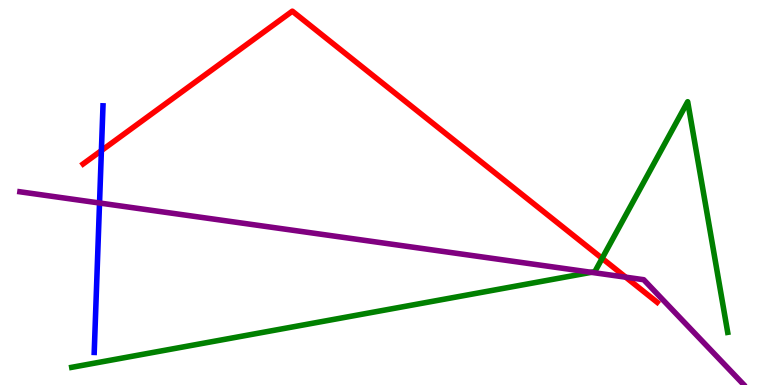[{'lines': ['blue', 'red'], 'intersections': [{'x': 1.31, 'y': 6.09}]}, {'lines': ['green', 'red'], 'intersections': [{'x': 7.77, 'y': 3.29}]}, {'lines': ['purple', 'red'], 'intersections': [{'x': 8.07, 'y': 2.8}]}, {'lines': ['blue', 'green'], 'intersections': []}, {'lines': ['blue', 'purple'], 'intersections': [{'x': 1.28, 'y': 4.73}]}, {'lines': ['green', 'purple'], 'intersections': [{'x': 7.63, 'y': 2.93}]}]